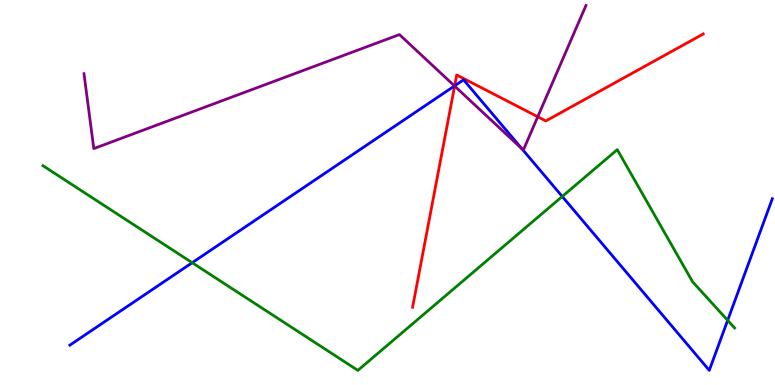[{'lines': ['blue', 'red'], 'intersections': [{'x': 5.87, 'y': 7.77}]}, {'lines': ['green', 'red'], 'intersections': []}, {'lines': ['purple', 'red'], 'intersections': [{'x': 5.87, 'y': 7.76}, {'x': 6.94, 'y': 6.97}]}, {'lines': ['blue', 'green'], 'intersections': [{'x': 2.48, 'y': 3.18}, {'x': 7.25, 'y': 4.9}, {'x': 9.39, 'y': 1.68}]}, {'lines': ['blue', 'purple'], 'intersections': [{'x': 5.86, 'y': 7.77}, {'x': 6.73, 'y': 6.13}]}, {'lines': ['green', 'purple'], 'intersections': []}]